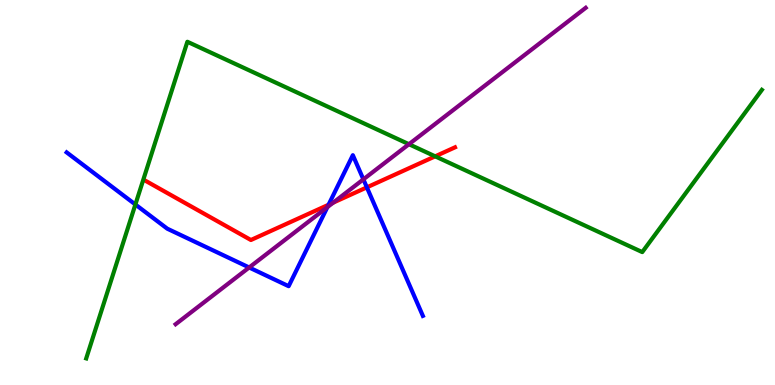[{'lines': ['blue', 'red'], 'intersections': [{'x': 4.24, 'y': 4.68}, {'x': 4.73, 'y': 5.13}]}, {'lines': ['green', 'red'], 'intersections': [{'x': 5.62, 'y': 5.94}]}, {'lines': ['purple', 'red'], 'intersections': [{'x': 4.3, 'y': 4.74}]}, {'lines': ['blue', 'green'], 'intersections': [{'x': 1.75, 'y': 4.69}]}, {'lines': ['blue', 'purple'], 'intersections': [{'x': 3.22, 'y': 3.05}, {'x': 4.22, 'y': 4.62}, {'x': 4.69, 'y': 5.34}]}, {'lines': ['green', 'purple'], 'intersections': [{'x': 5.28, 'y': 6.25}]}]